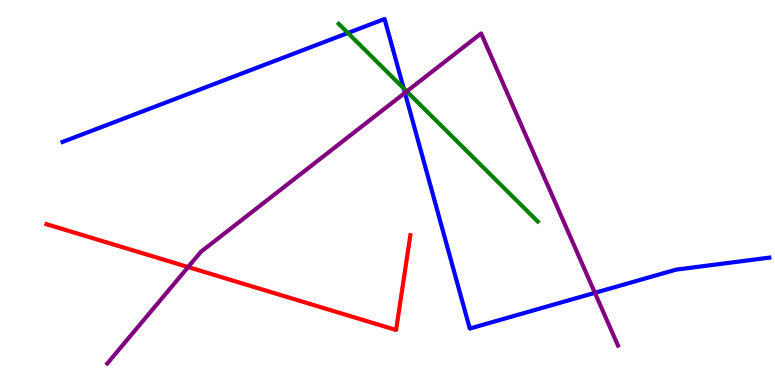[{'lines': ['blue', 'red'], 'intersections': []}, {'lines': ['green', 'red'], 'intersections': []}, {'lines': ['purple', 'red'], 'intersections': [{'x': 2.43, 'y': 3.06}]}, {'lines': ['blue', 'green'], 'intersections': [{'x': 4.49, 'y': 9.14}, {'x': 5.21, 'y': 7.7}]}, {'lines': ['blue', 'purple'], 'intersections': [{'x': 5.22, 'y': 7.59}, {'x': 7.68, 'y': 2.39}]}, {'lines': ['green', 'purple'], 'intersections': [{'x': 5.25, 'y': 7.63}]}]